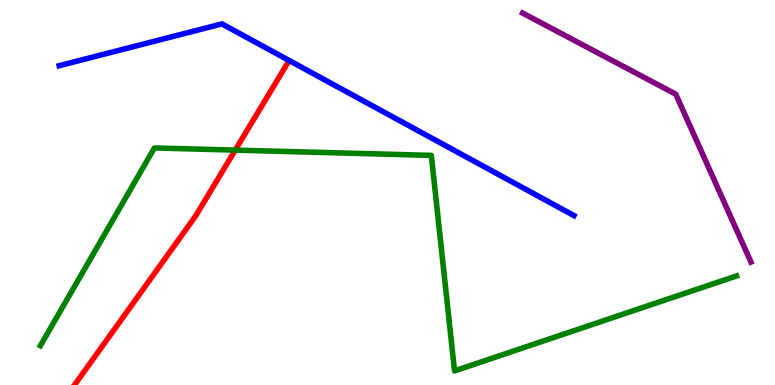[{'lines': ['blue', 'red'], 'intersections': []}, {'lines': ['green', 'red'], 'intersections': [{'x': 3.04, 'y': 6.1}]}, {'lines': ['purple', 'red'], 'intersections': []}, {'lines': ['blue', 'green'], 'intersections': []}, {'lines': ['blue', 'purple'], 'intersections': []}, {'lines': ['green', 'purple'], 'intersections': []}]